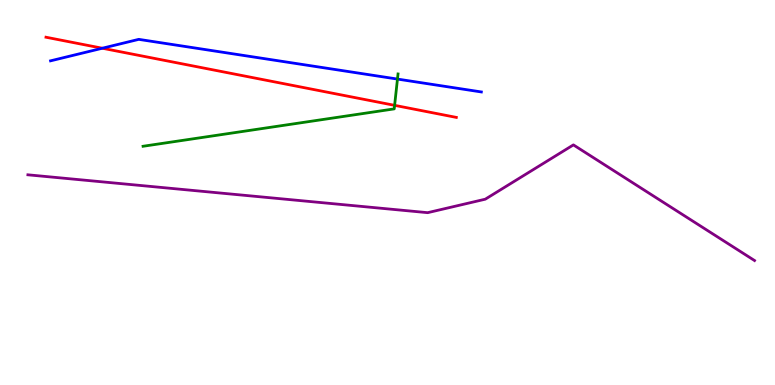[{'lines': ['blue', 'red'], 'intersections': [{'x': 1.32, 'y': 8.75}]}, {'lines': ['green', 'red'], 'intersections': [{'x': 5.09, 'y': 7.26}]}, {'lines': ['purple', 'red'], 'intersections': []}, {'lines': ['blue', 'green'], 'intersections': [{'x': 5.13, 'y': 7.95}]}, {'lines': ['blue', 'purple'], 'intersections': []}, {'lines': ['green', 'purple'], 'intersections': []}]